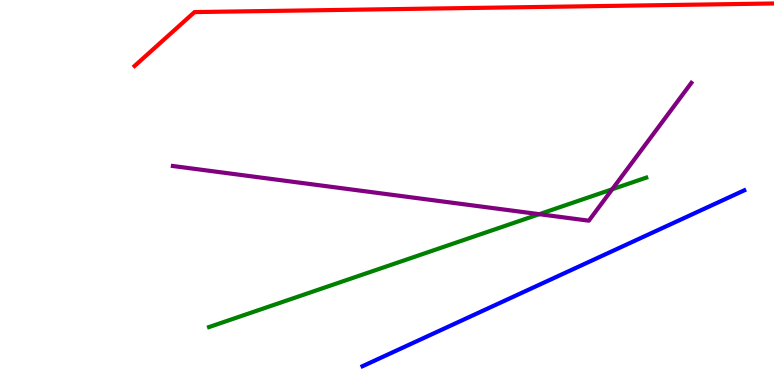[{'lines': ['blue', 'red'], 'intersections': []}, {'lines': ['green', 'red'], 'intersections': []}, {'lines': ['purple', 'red'], 'intersections': []}, {'lines': ['blue', 'green'], 'intersections': []}, {'lines': ['blue', 'purple'], 'intersections': []}, {'lines': ['green', 'purple'], 'intersections': [{'x': 6.96, 'y': 4.44}, {'x': 7.9, 'y': 5.08}]}]